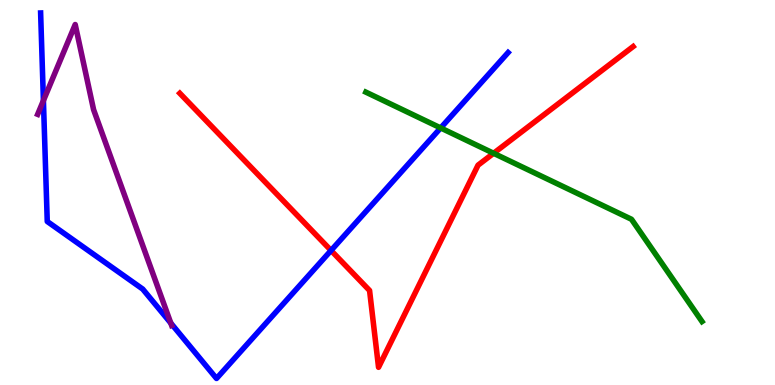[{'lines': ['blue', 'red'], 'intersections': [{'x': 4.27, 'y': 3.49}]}, {'lines': ['green', 'red'], 'intersections': [{'x': 6.37, 'y': 6.02}]}, {'lines': ['purple', 'red'], 'intersections': []}, {'lines': ['blue', 'green'], 'intersections': [{'x': 5.69, 'y': 6.68}]}, {'lines': ['blue', 'purple'], 'intersections': [{'x': 0.56, 'y': 7.39}, {'x': 2.2, 'y': 1.61}]}, {'lines': ['green', 'purple'], 'intersections': []}]